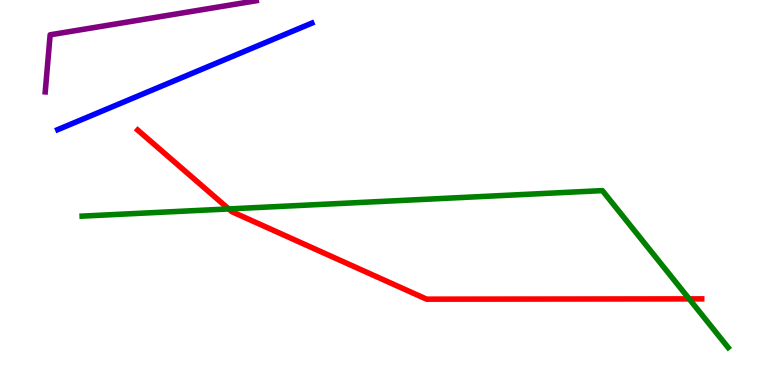[{'lines': ['blue', 'red'], 'intersections': []}, {'lines': ['green', 'red'], 'intersections': [{'x': 2.95, 'y': 4.57}, {'x': 8.89, 'y': 2.24}]}, {'lines': ['purple', 'red'], 'intersections': []}, {'lines': ['blue', 'green'], 'intersections': []}, {'lines': ['blue', 'purple'], 'intersections': []}, {'lines': ['green', 'purple'], 'intersections': []}]